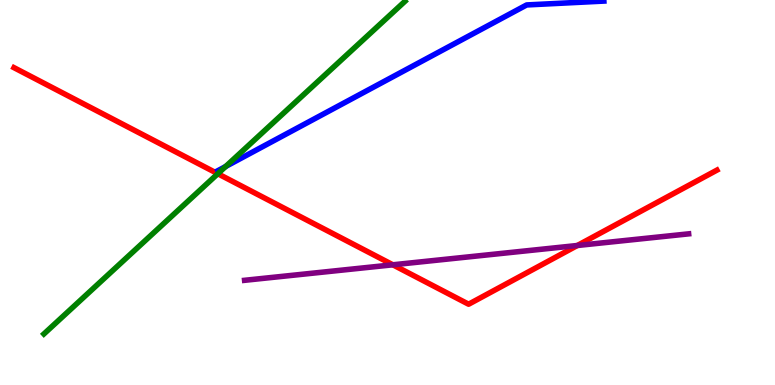[{'lines': ['blue', 'red'], 'intersections': []}, {'lines': ['green', 'red'], 'intersections': [{'x': 2.81, 'y': 5.49}]}, {'lines': ['purple', 'red'], 'intersections': [{'x': 5.07, 'y': 3.12}, {'x': 7.45, 'y': 3.62}]}, {'lines': ['blue', 'green'], 'intersections': [{'x': 2.91, 'y': 5.68}]}, {'lines': ['blue', 'purple'], 'intersections': []}, {'lines': ['green', 'purple'], 'intersections': []}]